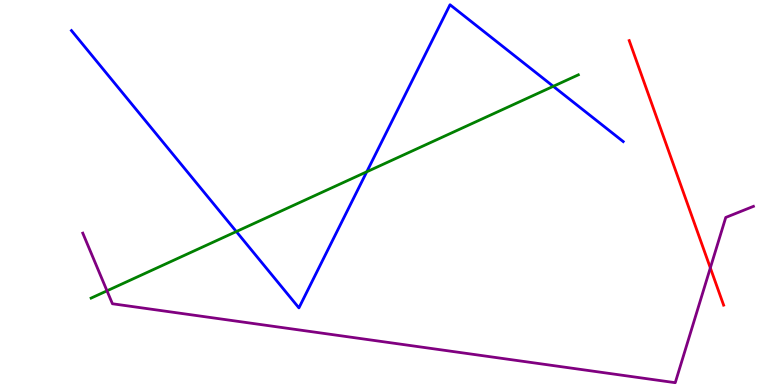[{'lines': ['blue', 'red'], 'intersections': []}, {'lines': ['green', 'red'], 'intersections': []}, {'lines': ['purple', 'red'], 'intersections': [{'x': 9.17, 'y': 3.04}]}, {'lines': ['blue', 'green'], 'intersections': [{'x': 3.05, 'y': 3.99}, {'x': 4.73, 'y': 5.54}, {'x': 7.14, 'y': 7.76}]}, {'lines': ['blue', 'purple'], 'intersections': []}, {'lines': ['green', 'purple'], 'intersections': [{'x': 1.38, 'y': 2.45}]}]